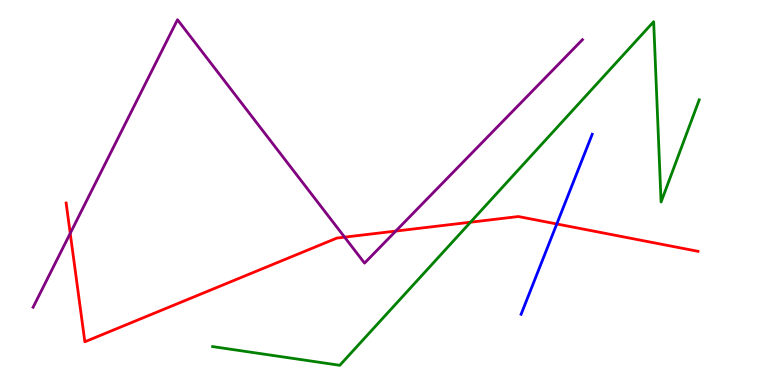[{'lines': ['blue', 'red'], 'intersections': [{'x': 7.18, 'y': 4.18}]}, {'lines': ['green', 'red'], 'intersections': [{'x': 6.07, 'y': 4.23}]}, {'lines': ['purple', 'red'], 'intersections': [{'x': 0.906, 'y': 3.94}, {'x': 4.45, 'y': 3.84}, {'x': 5.11, 'y': 4.0}]}, {'lines': ['blue', 'green'], 'intersections': []}, {'lines': ['blue', 'purple'], 'intersections': []}, {'lines': ['green', 'purple'], 'intersections': []}]